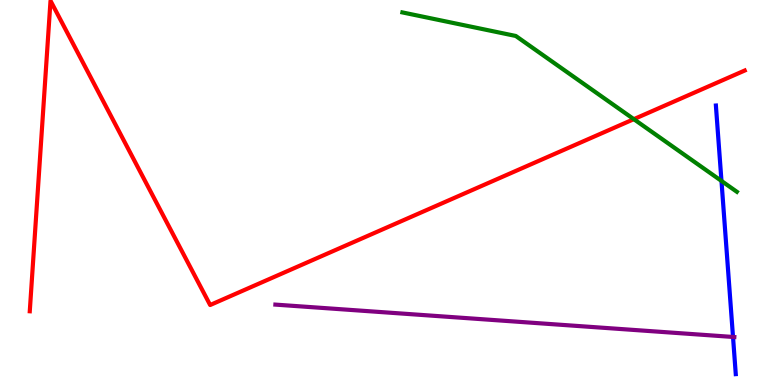[{'lines': ['blue', 'red'], 'intersections': []}, {'lines': ['green', 'red'], 'intersections': [{'x': 8.18, 'y': 6.9}]}, {'lines': ['purple', 'red'], 'intersections': []}, {'lines': ['blue', 'green'], 'intersections': [{'x': 9.31, 'y': 5.3}]}, {'lines': ['blue', 'purple'], 'intersections': [{'x': 9.46, 'y': 1.25}]}, {'lines': ['green', 'purple'], 'intersections': []}]